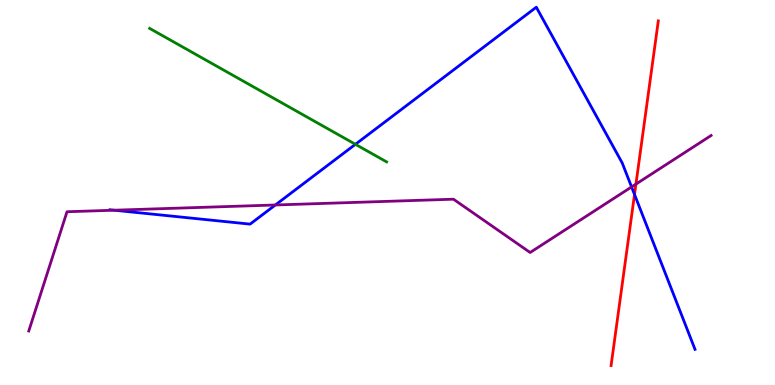[{'lines': ['blue', 'red'], 'intersections': [{'x': 8.19, 'y': 4.95}]}, {'lines': ['green', 'red'], 'intersections': []}, {'lines': ['purple', 'red'], 'intersections': [{'x': 8.21, 'y': 5.22}]}, {'lines': ['blue', 'green'], 'intersections': [{'x': 4.59, 'y': 6.25}]}, {'lines': ['blue', 'purple'], 'intersections': [{'x': 1.47, 'y': 4.54}, {'x': 3.55, 'y': 4.68}, {'x': 8.15, 'y': 5.14}]}, {'lines': ['green', 'purple'], 'intersections': []}]